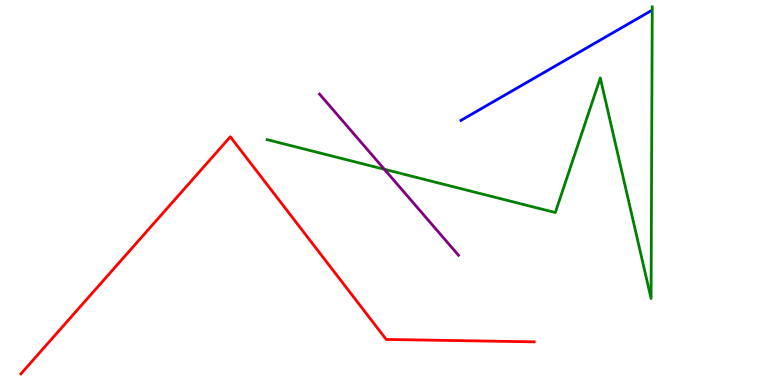[{'lines': ['blue', 'red'], 'intersections': []}, {'lines': ['green', 'red'], 'intersections': []}, {'lines': ['purple', 'red'], 'intersections': []}, {'lines': ['blue', 'green'], 'intersections': []}, {'lines': ['blue', 'purple'], 'intersections': []}, {'lines': ['green', 'purple'], 'intersections': [{'x': 4.96, 'y': 5.6}]}]